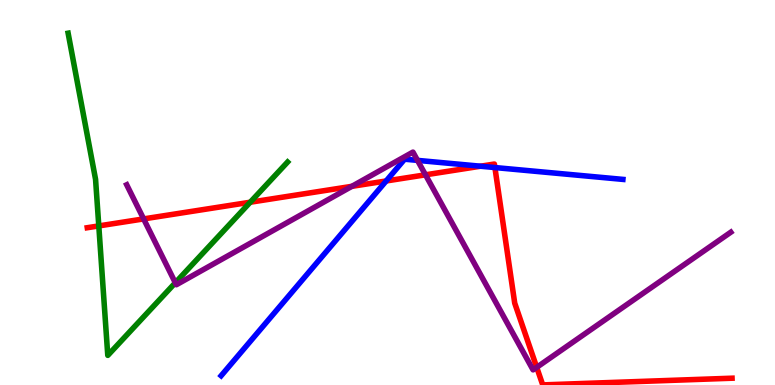[{'lines': ['blue', 'red'], 'intersections': [{'x': 4.98, 'y': 5.3}, {'x': 6.2, 'y': 5.68}, {'x': 6.39, 'y': 5.65}]}, {'lines': ['green', 'red'], 'intersections': [{'x': 1.27, 'y': 4.13}, {'x': 3.23, 'y': 4.75}]}, {'lines': ['purple', 'red'], 'intersections': [{'x': 1.85, 'y': 4.31}, {'x': 4.54, 'y': 5.16}, {'x': 5.49, 'y': 5.46}, {'x': 6.93, 'y': 0.459}]}, {'lines': ['blue', 'green'], 'intersections': []}, {'lines': ['blue', 'purple'], 'intersections': [{'x': 5.39, 'y': 5.83}]}, {'lines': ['green', 'purple'], 'intersections': [{'x': 2.26, 'y': 2.66}]}]